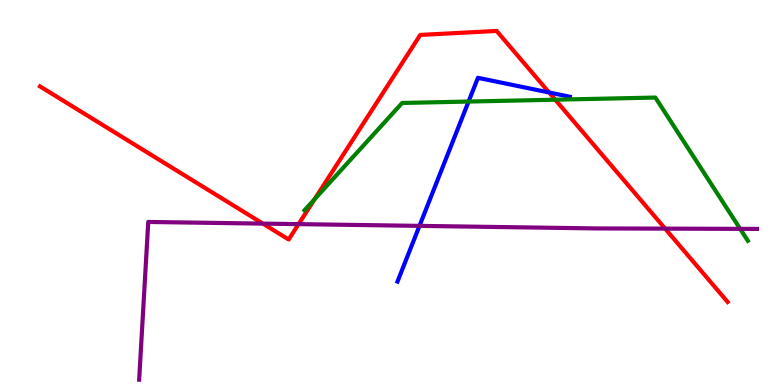[{'lines': ['blue', 'red'], 'intersections': [{'x': 7.09, 'y': 7.6}]}, {'lines': ['green', 'red'], 'intersections': [{'x': 4.06, 'y': 4.83}, {'x': 7.16, 'y': 7.41}]}, {'lines': ['purple', 'red'], 'intersections': [{'x': 3.39, 'y': 4.19}, {'x': 3.85, 'y': 4.18}, {'x': 8.58, 'y': 4.06}]}, {'lines': ['blue', 'green'], 'intersections': [{'x': 6.05, 'y': 7.36}]}, {'lines': ['blue', 'purple'], 'intersections': [{'x': 5.41, 'y': 4.13}]}, {'lines': ['green', 'purple'], 'intersections': [{'x': 9.55, 'y': 4.06}]}]